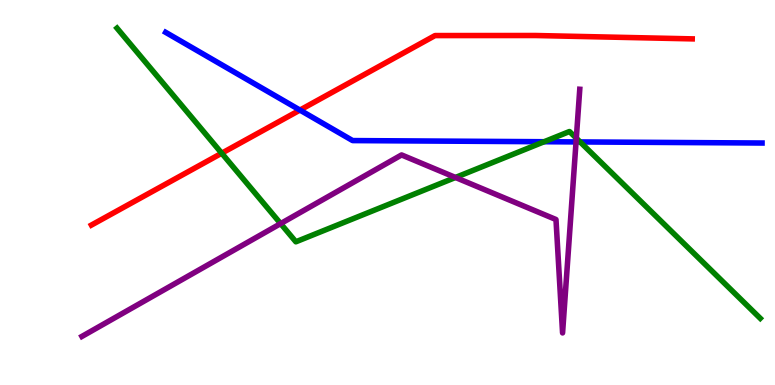[{'lines': ['blue', 'red'], 'intersections': [{'x': 3.87, 'y': 7.14}]}, {'lines': ['green', 'red'], 'intersections': [{'x': 2.86, 'y': 6.02}]}, {'lines': ['purple', 'red'], 'intersections': []}, {'lines': ['blue', 'green'], 'intersections': [{'x': 7.02, 'y': 6.32}, {'x': 7.49, 'y': 6.31}]}, {'lines': ['blue', 'purple'], 'intersections': [{'x': 7.43, 'y': 6.31}]}, {'lines': ['green', 'purple'], 'intersections': [{'x': 3.62, 'y': 4.19}, {'x': 5.88, 'y': 5.39}, {'x': 7.44, 'y': 6.41}]}]